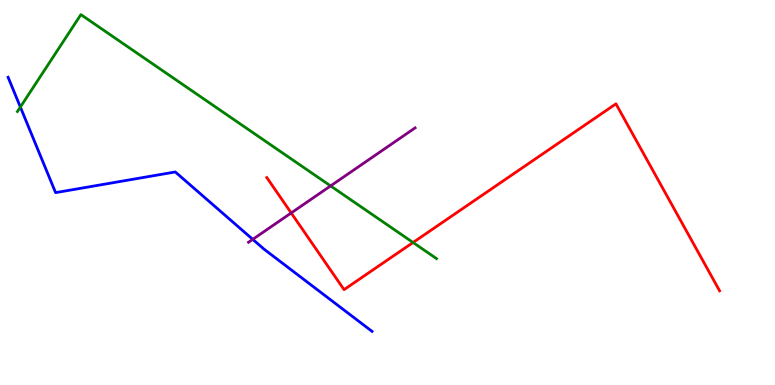[{'lines': ['blue', 'red'], 'intersections': []}, {'lines': ['green', 'red'], 'intersections': [{'x': 5.33, 'y': 3.7}]}, {'lines': ['purple', 'red'], 'intersections': [{'x': 3.76, 'y': 4.47}]}, {'lines': ['blue', 'green'], 'intersections': [{'x': 0.263, 'y': 7.22}]}, {'lines': ['blue', 'purple'], 'intersections': [{'x': 3.26, 'y': 3.78}]}, {'lines': ['green', 'purple'], 'intersections': [{'x': 4.27, 'y': 5.17}]}]